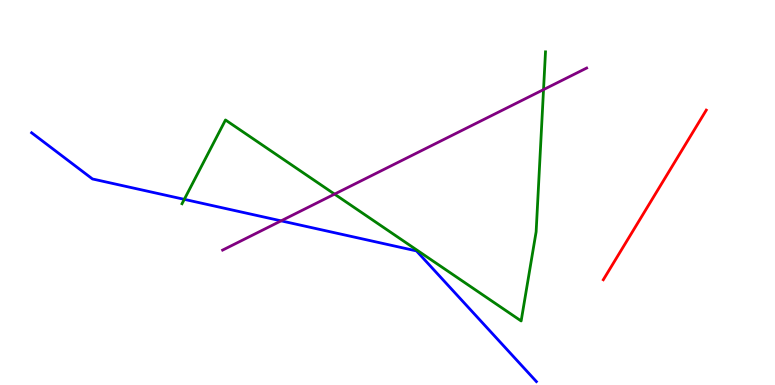[{'lines': ['blue', 'red'], 'intersections': []}, {'lines': ['green', 'red'], 'intersections': []}, {'lines': ['purple', 'red'], 'intersections': []}, {'lines': ['blue', 'green'], 'intersections': [{'x': 2.38, 'y': 4.82}]}, {'lines': ['blue', 'purple'], 'intersections': [{'x': 3.63, 'y': 4.26}]}, {'lines': ['green', 'purple'], 'intersections': [{'x': 4.32, 'y': 4.96}, {'x': 7.01, 'y': 7.67}]}]